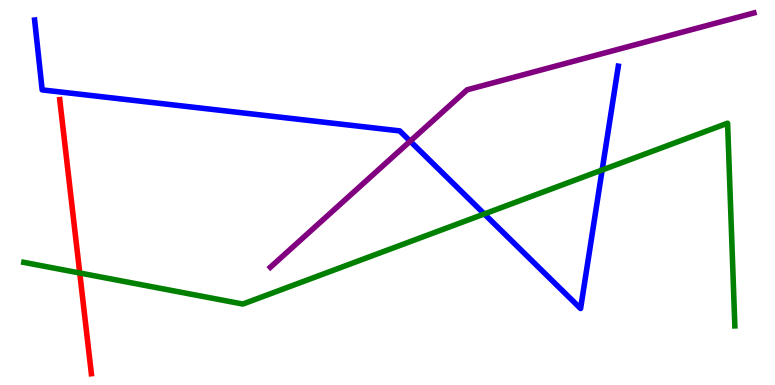[{'lines': ['blue', 'red'], 'intersections': []}, {'lines': ['green', 'red'], 'intersections': [{'x': 1.03, 'y': 2.91}]}, {'lines': ['purple', 'red'], 'intersections': []}, {'lines': ['blue', 'green'], 'intersections': [{'x': 6.25, 'y': 4.44}, {'x': 7.77, 'y': 5.58}]}, {'lines': ['blue', 'purple'], 'intersections': [{'x': 5.29, 'y': 6.33}]}, {'lines': ['green', 'purple'], 'intersections': []}]